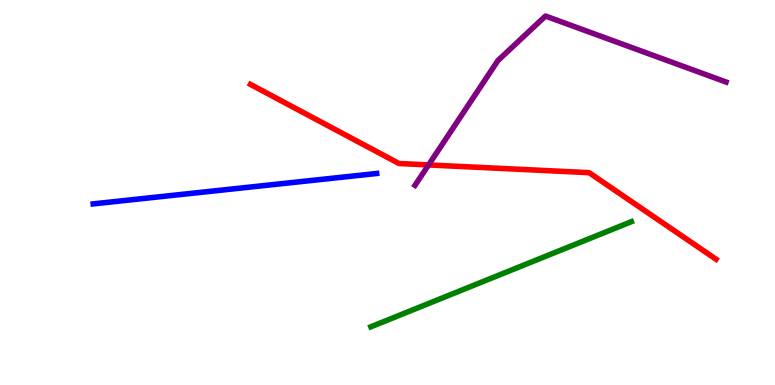[{'lines': ['blue', 'red'], 'intersections': []}, {'lines': ['green', 'red'], 'intersections': []}, {'lines': ['purple', 'red'], 'intersections': [{'x': 5.53, 'y': 5.72}]}, {'lines': ['blue', 'green'], 'intersections': []}, {'lines': ['blue', 'purple'], 'intersections': []}, {'lines': ['green', 'purple'], 'intersections': []}]